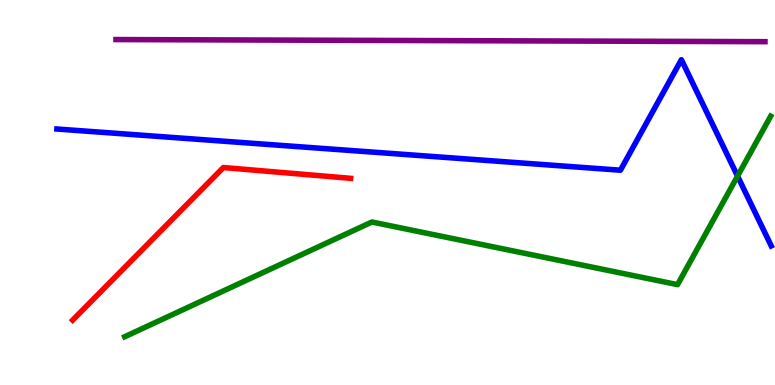[{'lines': ['blue', 'red'], 'intersections': []}, {'lines': ['green', 'red'], 'intersections': []}, {'lines': ['purple', 'red'], 'intersections': []}, {'lines': ['blue', 'green'], 'intersections': [{'x': 9.52, 'y': 5.43}]}, {'lines': ['blue', 'purple'], 'intersections': []}, {'lines': ['green', 'purple'], 'intersections': []}]